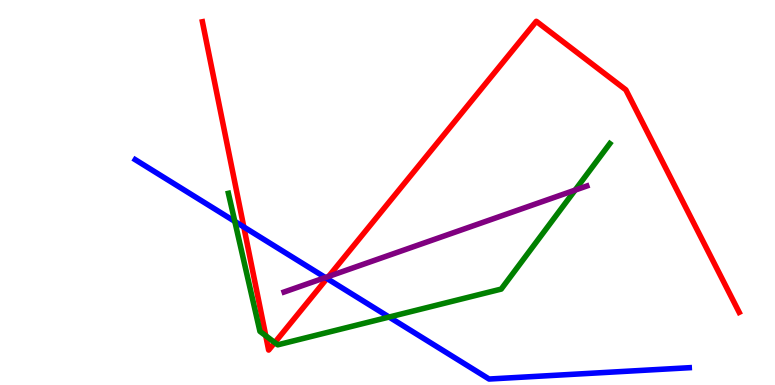[{'lines': ['blue', 'red'], 'intersections': [{'x': 3.15, 'y': 4.1}, {'x': 4.22, 'y': 2.77}]}, {'lines': ['green', 'red'], 'intersections': [{'x': 3.43, 'y': 1.28}, {'x': 3.55, 'y': 1.1}]}, {'lines': ['purple', 'red'], 'intersections': [{'x': 4.24, 'y': 2.82}]}, {'lines': ['blue', 'green'], 'intersections': [{'x': 3.03, 'y': 4.25}, {'x': 5.02, 'y': 1.76}]}, {'lines': ['blue', 'purple'], 'intersections': [{'x': 4.2, 'y': 2.79}]}, {'lines': ['green', 'purple'], 'intersections': [{'x': 7.42, 'y': 5.06}]}]